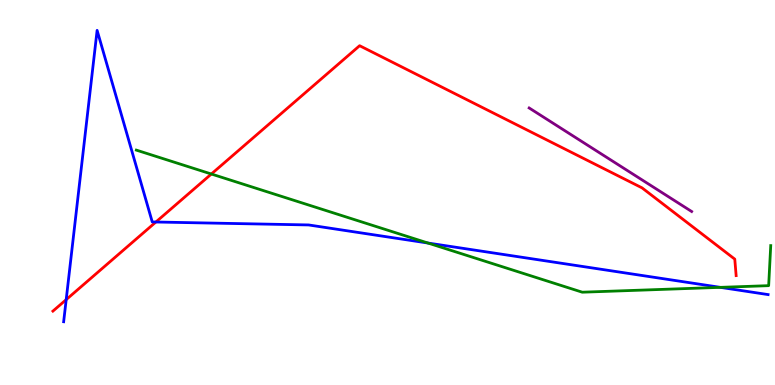[{'lines': ['blue', 'red'], 'intersections': [{'x': 0.854, 'y': 2.22}, {'x': 2.01, 'y': 4.23}]}, {'lines': ['green', 'red'], 'intersections': [{'x': 2.73, 'y': 5.48}]}, {'lines': ['purple', 'red'], 'intersections': []}, {'lines': ['blue', 'green'], 'intersections': [{'x': 5.52, 'y': 3.69}, {'x': 9.3, 'y': 2.54}]}, {'lines': ['blue', 'purple'], 'intersections': []}, {'lines': ['green', 'purple'], 'intersections': []}]